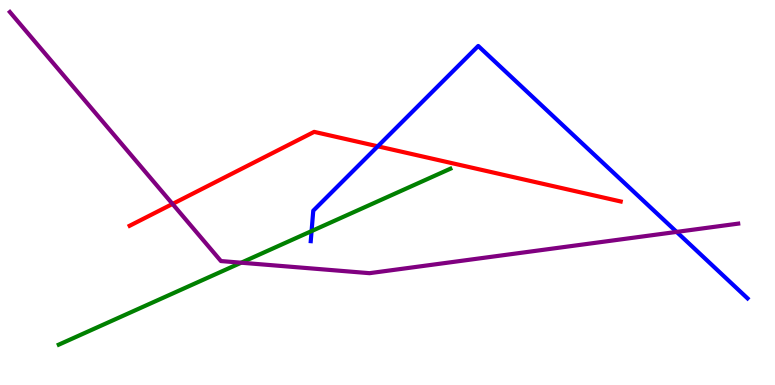[{'lines': ['blue', 'red'], 'intersections': [{'x': 4.87, 'y': 6.2}]}, {'lines': ['green', 'red'], 'intersections': []}, {'lines': ['purple', 'red'], 'intersections': [{'x': 2.23, 'y': 4.7}]}, {'lines': ['blue', 'green'], 'intersections': [{'x': 4.02, 'y': 4.0}]}, {'lines': ['blue', 'purple'], 'intersections': [{'x': 8.73, 'y': 3.98}]}, {'lines': ['green', 'purple'], 'intersections': [{'x': 3.11, 'y': 3.18}]}]